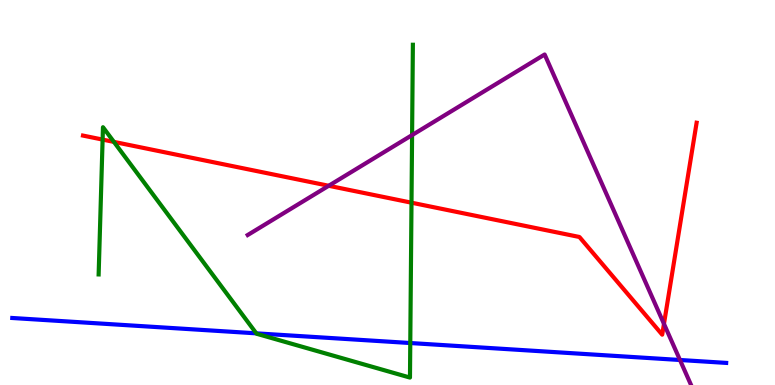[{'lines': ['blue', 'red'], 'intersections': []}, {'lines': ['green', 'red'], 'intersections': [{'x': 1.32, 'y': 6.37}, {'x': 1.47, 'y': 6.31}, {'x': 5.31, 'y': 4.74}]}, {'lines': ['purple', 'red'], 'intersections': [{'x': 4.24, 'y': 5.17}, {'x': 8.57, 'y': 1.59}]}, {'lines': ['blue', 'green'], 'intersections': [{'x': 3.31, 'y': 1.34}, {'x': 5.29, 'y': 1.09}]}, {'lines': ['blue', 'purple'], 'intersections': [{'x': 8.77, 'y': 0.65}]}, {'lines': ['green', 'purple'], 'intersections': [{'x': 5.32, 'y': 6.49}]}]